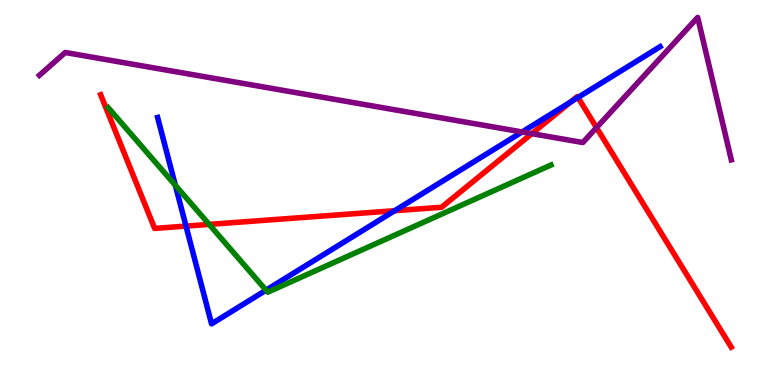[{'lines': ['blue', 'red'], 'intersections': [{'x': 2.4, 'y': 4.13}, {'x': 5.09, 'y': 4.53}, {'x': 7.36, 'y': 7.35}, {'x': 7.46, 'y': 7.47}]}, {'lines': ['green', 'red'], 'intersections': [{'x': 2.7, 'y': 4.17}]}, {'lines': ['purple', 'red'], 'intersections': [{'x': 6.86, 'y': 6.53}, {'x': 7.7, 'y': 6.69}]}, {'lines': ['blue', 'green'], 'intersections': [{'x': 2.26, 'y': 5.19}, {'x': 3.43, 'y': 2.46}]}, {'lines': ['blue', 'purple'], 'intersections': [{'x': 6.74, 'y': 6.57}]}, {'lines': ['green', 'purple'], 'intersections': []}]